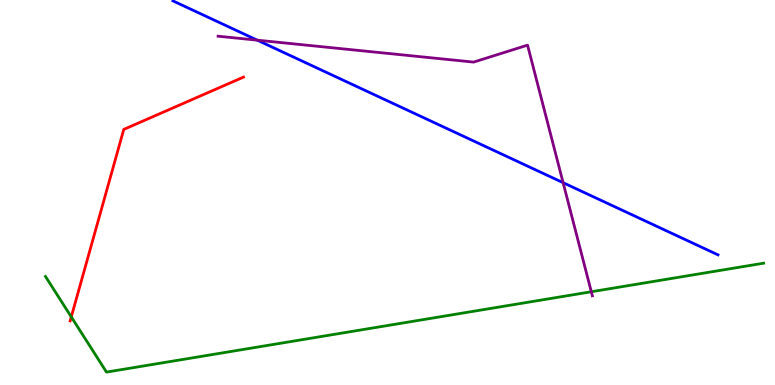[{'lines': ['blue', 'red'], 'intersections': []}, {'lines': ['green', 'red'], 'intersections': [{'x': 0.92, 'y': 1.77}]}, {'lines': ['purple', 'red'], 'intersections': []}, {'lines': ['blue', 'green'], 'intersections': []}, {'lines': ['blue', 'purple'], 'intersections': [{'x': 3.32, 'y': 8.96}, {'x': 7.27, 'y': 5.26}]}, {'lines': ['green', 'purple'], 'intersections': [{'x': 7.63, 'y': 2.42}]}]